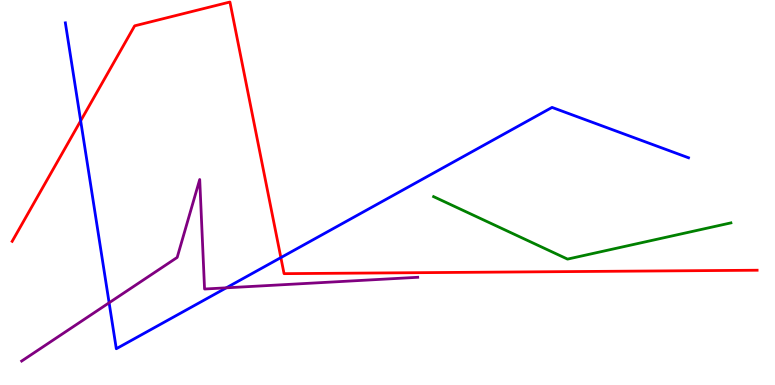[{'lines': ['blue', 'red'], 'intersections': [{'x': 1.04, 'y': 6.86}, {'x': 3.62, 'y': 3.31}]}, {'lines': ['green', 'red'], 'intersections': []}, {'lines': ['purple', 'red'], 'intersections': []}, {'lines': ['blue', 'green'], 'intersections': []}, {'lines': ['blue', 'purple'], 'intersections': [{'x': 1.41, 'y': 2.14}, {'x': 2.92, 'y': 2.52}]}, {'lines': ['green', 'purple'], 'intersections': []}]